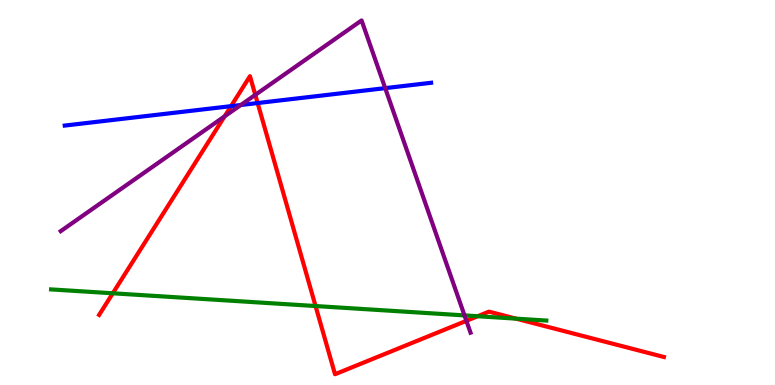[{'lines': ['blue', 'red'], 'intersections': [{'x': 2.98, 'y': 7.24}, {'x': 3.32, 'y': 7.32}]}, {'lines': ['green', 'red'], 'intersections': [{'x': 1.46, 'y': 2.38}, {'x': 4.07, 'y': 2.05}, {'x': 6.16, 'y': 1.79}, {'x': 6.66, 'y': 1.72}]}, {'lines': ['purple', 'red'], 'intersections': [{'x': 2.9, 'y': 6.98}, {'x': 3.29, 'y': 7.54}, {'x': 6.02, 'y': 1.67}]}, {'lines': ['blue', 'green'], 'intersections': []}, {'lines': ['blue', 'purple'], 'intersections': [{'x': 3.11, 'y': 7.27}, {'x': 4.97, 'y': 7.71}]}, {'lines': ['green', 'purple'], 'intersections': [{'x': 5.99, 'y': 1.81}]}]